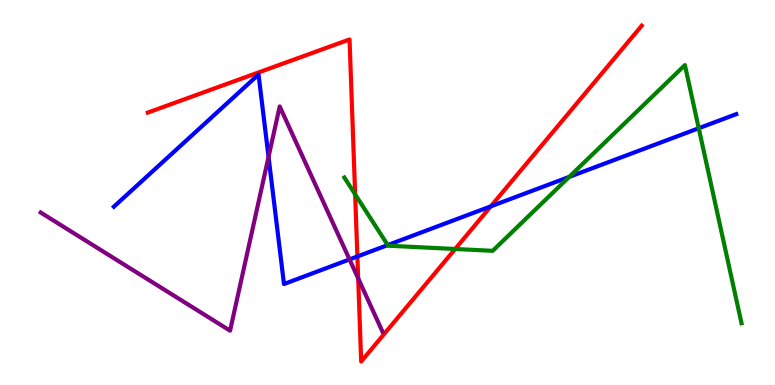[{'lines': ['blue', 'red'], 'intersections': [{'x': 4.61, 'y': 3.34}, {'x': 6.33, 'y': 4.64}]}, {'lines': ['green', 'red'], 'intersections': [{'x': 4.58, 'y': 4.95}, {'x': 5.87, 'y': 3.53}]}, {'lines': ['purple', 'red'], 'intersections': [{'x': 4.62, 'y': 2.77}]}, {'lines': ['blue', 'green'], 'intersections': [{'x': 5.0, 'y': 3.63}, {'x': 7.34, 'y': 5.41}, {'x': 9.02, 'y': 6.67}]}, {'lines': ['blue', 'purple'], 'intersections': [{'x': 3.47, 'y': 5.93}, {'x': 4.51, 'y': 3.26}]}, {'lines': ['green', 'purple'], 'intersections': []}]